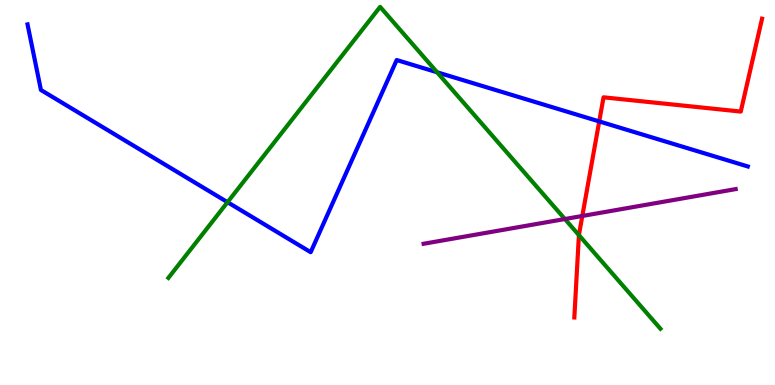[{'lines': ['blue', 'red'], 'intersections': [{'x': 7.73, 'y': 6.85}]}, {'lines': ['green', 'red'], 'intersections': [{'x': 7.47, 'y': 3.89}]}, {'lines': ['purple', 'red'], 'intersections': [{'x': 7.51, 'y': 4.39}]}, {'lines': ['blue', 'green'], 'intersections': [{'x': 2.94, 'y': 4.75}, {'x': 5.64, 'y': 8.12}]}, {'lines': ['blue', 'purple'], 'intersections': []}, {'lines': ['green', 'purple'], 'intersections': [{'x': 7.29, 'y': 4.31}]}]